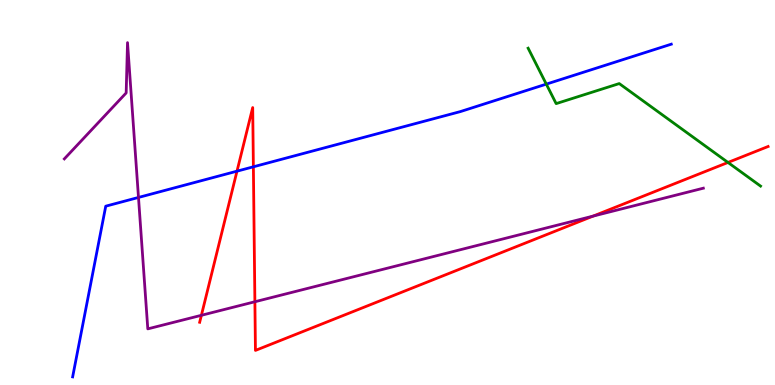[{'lines': ['blue', 'red'], 'intersections': [{'x': 3.06, 'y': 5.55}, {'x': 3.27, 'y': 5.67}]}, {'lines': ['green', 'red'], 'intersections': [{'x': 9.39, 'y': 5.78}]}, {'lines': ['purple', 'red'], 'intersections': [{'x': 2.6, 'y': 1.81}, {'x': 3.29, 'y': 2.16}, {'x': 7.65, 'y': 4.39}]}, {'lines': ['blue', 'green'], 'intersections': [{'x': 7.05, 'y': 7.81}]}, {'lines': ['blue', 'purple'], 'intersections': [{'x': 1.79, 'y': 4.87}]}, {'lines': ['green', 'purple'], 'intersections': []}]